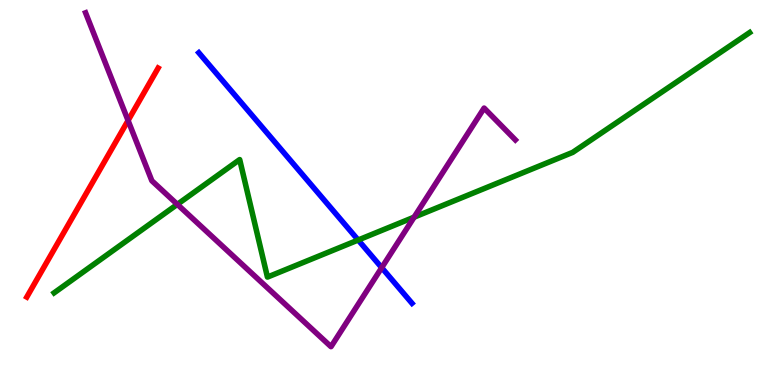[{'lines': ['blue', 'red'], 'intersections': []}, {'lines': ['green', 'red'], 'intersections': []}, {'lines': ['purple', 'red'], 'intersections': [{'x': 1.65, 'y': 6.87}]}, {'lines': ['blue', 'green'], 'intersections': [{'x': 4.62, 'y': 3.77}]}, {'lines': ['blue', 'purple'], 'intersections': [{'x': 4.93, 'y': 3.05}]}, {'lines': ['green', 'purple'], 'intersections': [{'x': 2.29, 'y': 4.69}, {'x': 5.34, 'y': 4.36}]}]